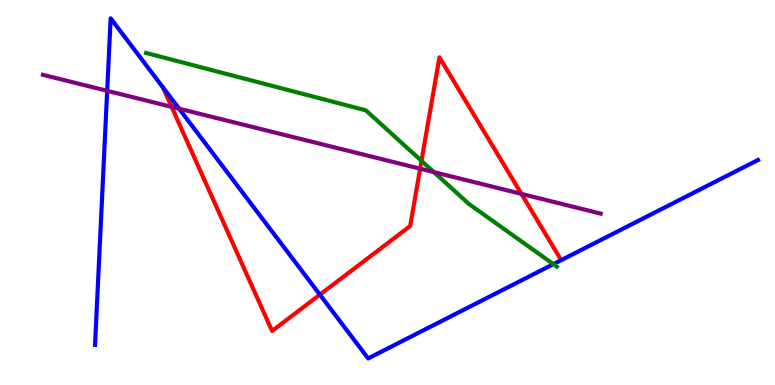[{'lines': ['blue', 'red'], 'intersections': [{'x': 4.13, 'y': 2.35}]}, {'lines': ['green', 'red'], 'intersections': [{'x': 5.44, 'y': 5.82}]}, {'lines': ['purple', 'red'], 'intersections': [{'x': 2.21, 'y': 7.22}, {'x': 5.42, 'y': 5.62}, {'x': 6.73, 'y': 4.96}]}, {'lines': ['blue', 'green'], 'intersections': [{'x': 7.14, 'y': 3.14}]}, {'lines': ['blue', 'purple'], 'intersections': [{'x': 1.38, 'y': 7.64}, {'x': 2.31, 'y': 7.18}]}, {'lines': ['green', 'purple'], 'intersections': [{'x': 5.6, 'y': 5.53}]}]